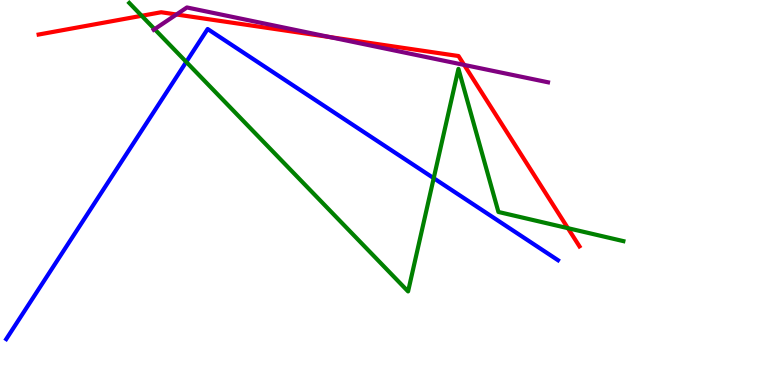[{'lines': ['blue', 'red'], 'intersections': []}, {'lines': ['green', 'red'], 'intersections': [{'x': 1.83, 'y': 9.59}, {'x': 7.33, 'y': 4.07}]}, {'lines': ['purple', 'red'], 'intersections': [{'x': 2.28, 'y': 9.62}, {'x': 4.26, 'y': 9.04}, {'x': 5.99, 'y': 8.31}]}, {'lines': ['blue', 'green'], 'intersections': [{'x': 2.4, 'y': 8.39}, {'x': 5.6, 'y': 5.37}]}, {'lines': ['blue', 'purple'], 'intersections': []}, {'lines': ['green', 'purple'], 'intersections': [{'x': 1.99, 'y': 9.24}]}]